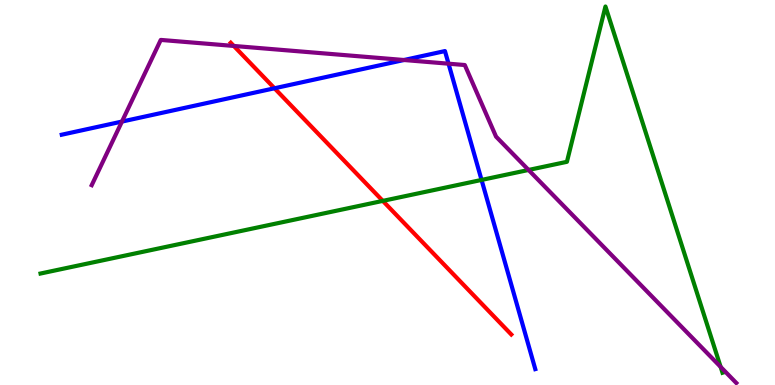[{'lines': ['blue', 'red'], 'intersections': [{'x': 3.54, 'y': 7.71}]}, {'lines': ['green', 'red'], 'intersections': [{'x': 4.94, 'y': 4.78}]}, {'lines': ['purple', 'red'], 'intersections': [{'x': 3.02, 'y': 8.81}]}, {'lines': ['blue', 'green'], 'intersections': [{'x': 6.21, 'y': 5.33}]}, {'lines': ['blue', 'purple'], 'intersections': [{'x': 1.57, 'y': 6.84}, {'x': 5.21, 'y': 8.44}, {'x': 5.79, 'y': 8.35}]}, {'lines': ['green', 'purple'], 'intersections': [{'x': 6.82, 'y': 5.59}, {'x': 9.3, 'y': 0.47}]}]